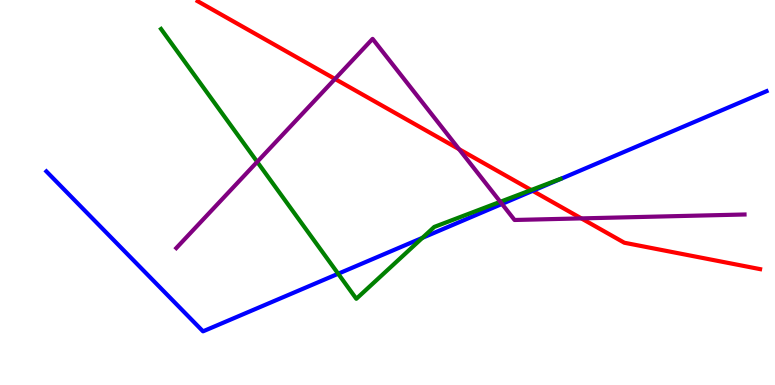[{'lines': ['blue', 'red'], 'intersections': [{'x': 6.87, 'y': 5.04}]}, {'lines': ['green', 'red'], 'intersections': [{'x': 6.85, 'y': 5.06}]}, {'lines': ['purple', 'red'], 'intersections': [{'x': 4.32, 'y': 7.95}, {'x': 5.92, 'y': 6.13}, {'x': 7.5, 'y': 4.33}]}, {'lines': ['blue', 'green'], 'intersections': [{'x': 4.36, 'y': 2.89}, {'x': 5.45, 'y': 3.82}]}, {'lines': ['blue', 'purple'], 'intersections': [{'x': 6.48, 'y': 4.7}]}, {'lines': ['green', 'purple'], 'intersections': [{'x': 3.32, 'y': 5.8}, {'x': 6.46, 'y': 4.76}]}]